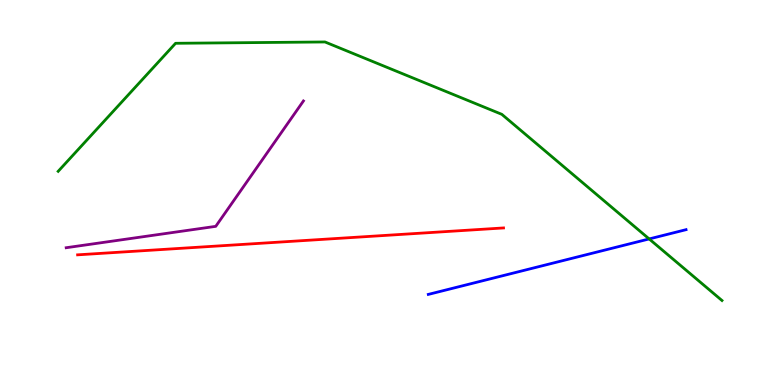[{'lines': ['blue', 'red'], 'intersections': []}, {'lines': ['green', 'red'], 'intersections': []}, {'lines': ['purple', 'red'], 'intersections': []}, {'lines': ['blue', 'green'], 'intersections': [{'x': 8.38, 'y': 3.79}]}, {'lines': ['blue', 'purple'], 'intersections': []}, {'lines': ['green', 'purple'], 'intersections': []}]